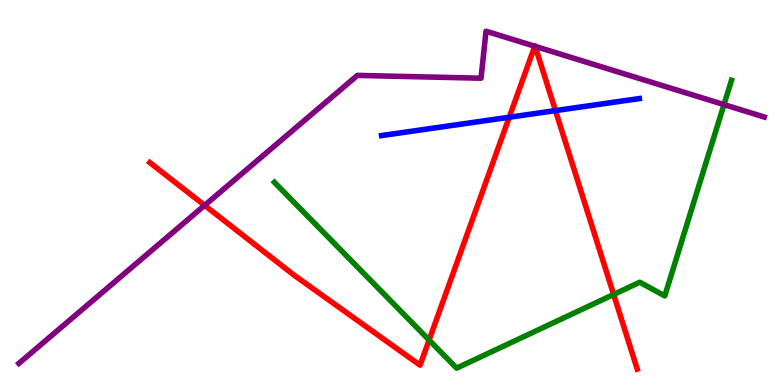[{'lines': ['blue', 'red'], 'intersections': [{'x': 6.57, 'y': 6.95}, {'x': 7.17, 'y': 7.13}]}, {'lines': ['green', 'red'], 'intersections': [{'x': 5.54, 'y': 1.17}, {'x': 7.92, 'y': 2.35}]}, {'lines': ['purple', 'red'], 'intersections': [{'x': 2.64, 'y': 4.67}, {'x': 6.9, 'y': 8.8}, {'x': 6.91, 'y': 8.8}]}, {'lines': ['blue', 'green'], 'intersections': []}, {'lines': ['blue', 'purple'], 'intersections': []}, {'lines': ['green', 'purple'], 'intersections': [{'x': 9.34, 'y': 7.28}]}]